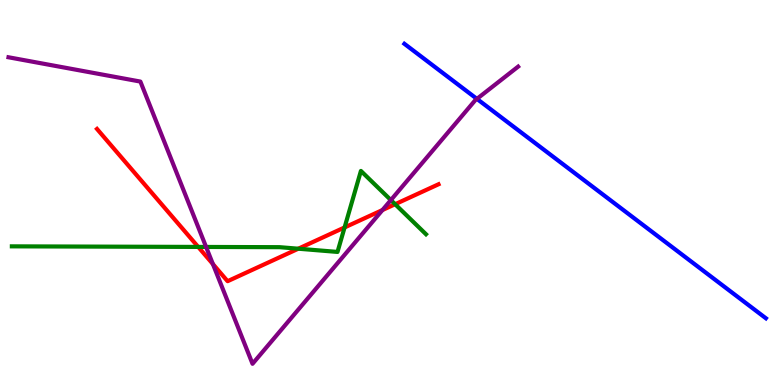[{'lines': ['blue', 'red'], 'intersections': []}, {'lines': ['green', 'red'], 'intersections': [{'x': 2.56, 'y': 3.59}, {'x': 3.85, 'y': 3.54}, {'x': 4.45, 'y': 4.09}, {'x': 5.1, 'y': 4.7}]}, {'lines': ['purple', 'red'], 'intersections': [{'x': 2.75, 'y': 3.14}, {'x': 4.93, 'y': 4.54}]}, {'lines': ['blue', 'green'], 'intersections': []}, {'lines': ['blue', 'purple'], 'intersections': [{'x': 6.15, 'y': 7.43}]}, {'lines': ['green', 'purple'], 'intersections': [{'x': 2.66, 'y': 3.59}, {'x': 5.04, 'y': 4.8}]}]